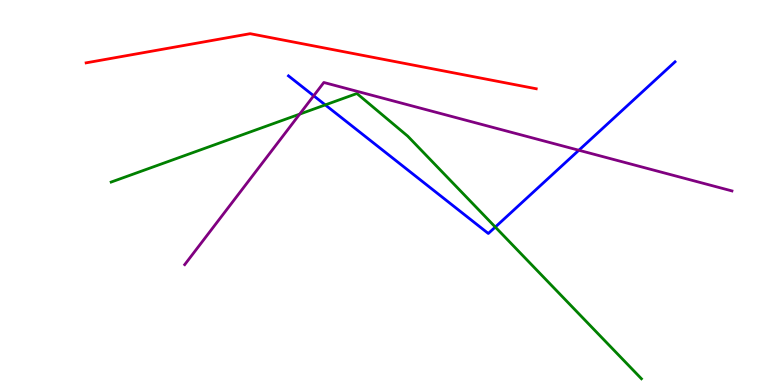[{'lines': ['blue', 'red'], 'intersections': []}, {'lines': ['green', 'red'], 'intersections': []}, {'lines': ['purple', 'red'], 'intersections': []}, {'lines': ['blue', 'green'], 'intersections': [{'x': 4.2, 'y': 7.28}, {'x': 6.39, 'y': 4.1}]}, {'lines': ['blue', 'purple'], 'intersections': [{'x': 4.05, 'y': 7.51}, {'x': 7.47, 'y': 6.1}]}, {'lines': ['green', 'purple'], 'intersections': [{'x': 3.87, 'y': 7.04}]}]